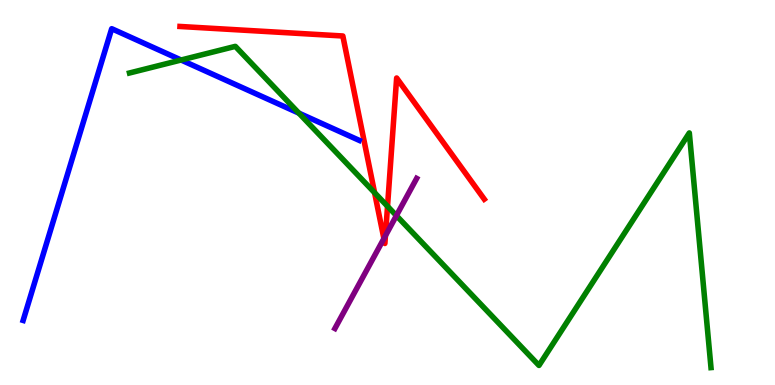[{'lines': ['blue', 'red'], 'intersections': []}, {'lines': ['green', 'red'], 'intersections': [{'x': 4.83, 'y': 4.99}, {'x': 5.0, 'y': 4.64}]}, {'lines': ['purple', 'red'], 'intersections': [{'x': 4.95, 'y': 3.8}, {'x': 4.97, 'y': 3.88}]}, {'lines': ['blue', 'green'], 'intersections': [{'x': 2.34, 'y': 8.44}, {'x': 3.86, 'y': 7.06}]}, {'lines': ['blue', 'purple'], 'intersections': []}, {'lines': ['green', 'purple'], 'intersections': [{'x': 5.11, 'y': 4.4}]}]